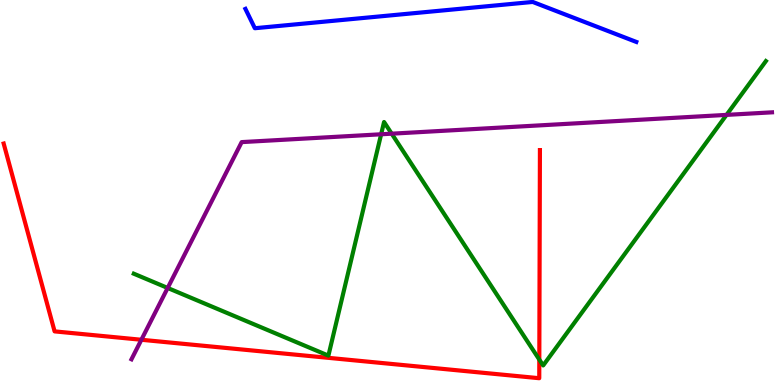[{'lines': ['blue', 'red'], 'intersections': []}, {'lines': ['green', 'red'], 'intersections': [{'x': 6.96, 'y': 0.66}]}, {'lines': ['purple', 'red'], 'intersections': [{'x': 1.82, 'y': 1.17}]}, {'lines': ['blue', 'green'], 'intersections': []}, {'lines': ['blue', 'purple'], 'intersections': []}, {'lines': ['green', 'purple'], 'intersections': [{'x': 2.16, 'y': 2.52}, {'x': 4.92, 'y': 6.51}, {'x': 5.05, 'y': 6.53}, {'x': 9.37, 'y': 7.02}]}]